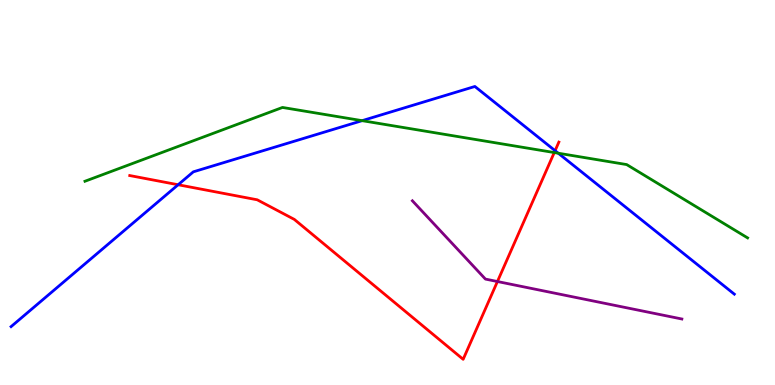[{'lines': ['blue', 'red'], 'intersections': [{'x': 2.3, 'y': 5.2}, {'x': 7.16, 'y': 6.09}]}, {'lines': ['green', 'red'], 'intersections': [{'x': 7.15, 'y': 6.04}]}, {'lines': ['purple', 'red'], 'intersections': [{'x': 6.42, 'y': 2.69}]}, {'lines': ['blue', 'green'], 'intersections': [{'x': 4.67, 'y': 6.87}, {'x': 7.2, 'y': 6.02}]}, {'lines': ['blue', 'purple'], 'intersections': []}, {'lines': ['green', 'purple'], 'intersections': []}]